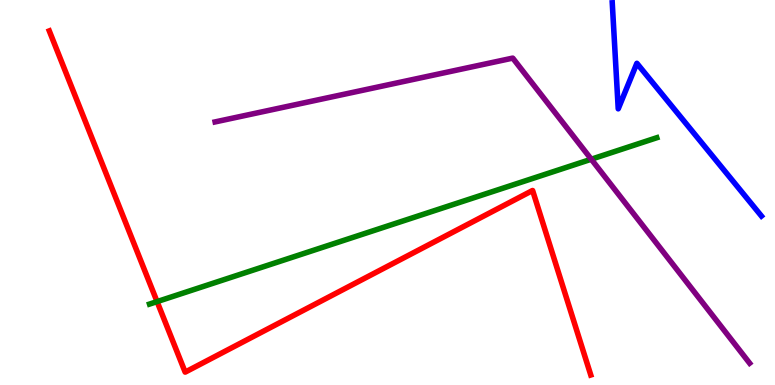[{'lines': ['blue', 'red'], 'intersections': []}, {'lines': ['green', 'red'], 'intersections': [{'x': 2.03, 'y': 2.17}]}, {'lines': ['purple', 'red'], 'intersections': []}, {'lines': ['blue', 'green'], 'intersections': []}, {'lines': ['blue', 'purple'], 'intersections': []}, {'lines': ['green', 'purple'], 'intersections': [{'x': 7.63, 'y': 5.86}]}]